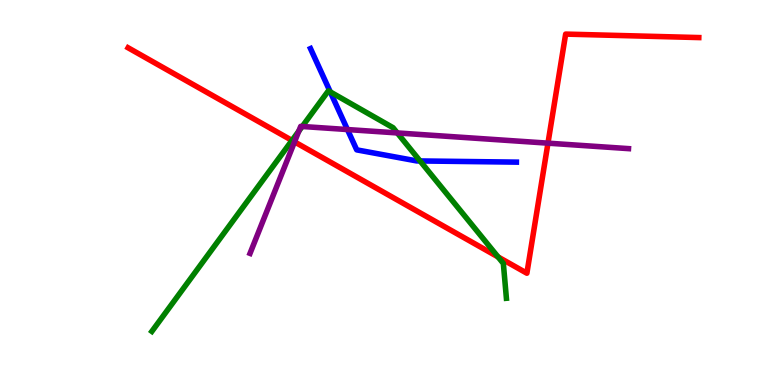[{'lines': ['blue', 'red'], 'intersections': []}, {'lines': ['green', 'red'], 'intersections': [{'x': 3.77, 'y': 6.35}, {'x': 6.43, 'y': 3.33}]}, {'lines': ['purple', 'red'], 'intersections': [{'x': 3.8, 'y': 6.32}, {'x': 7.07, 'y': 6.28}]}, {'lines': ['blue', 'green'], 'intersections': [{'x': 4.26, 'y': 7.61}, {'x': 5.42, 'y': 5.82}]}, {'lines': ['blue', 'purple'], 'intersections': [{'x': 4.48, 'y': 6.64}]}, {'lines': ['green', 'purple'], 'intersections': [{'x': 3.86, 'y': 6.59}, {'x': 3.9, 'y': 6.71}, {'x': 5.13, 'y': 6.55}]}]